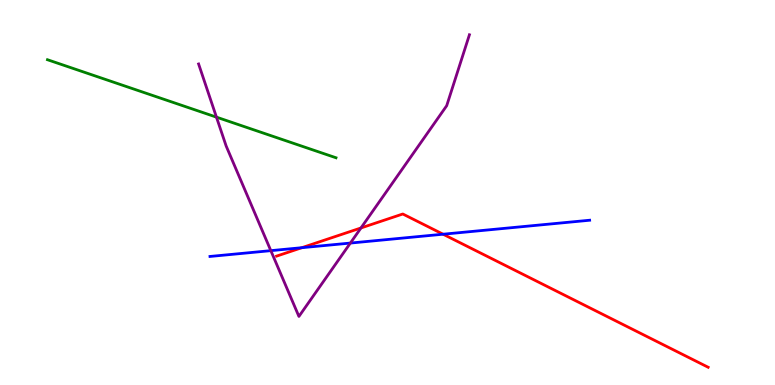[{'lines': ['blue', 'red'], 'intersections': [{'x': 3.89, 'y': 3.57}, {'x': 5.72, 'y': 3.92}]}, {'lines': ['green', 'red'], 'intersections': []}, {'lines': ['purple', 'red'], 'intersections': [{'x': 4.66, 'y': 4.08}]}, {'lines': ['blue', 'green'], 'intersections': []}, {'lines': ['blue', 'purple'], 'intersections': [{'x': 3.49, 'y': 3.49}, {'x': 4.52, 'y': 3.69}]}, {'lines': ['green', 'purple'], 'intersections': [{'x': 2.79, 'y': 6.96}]}]